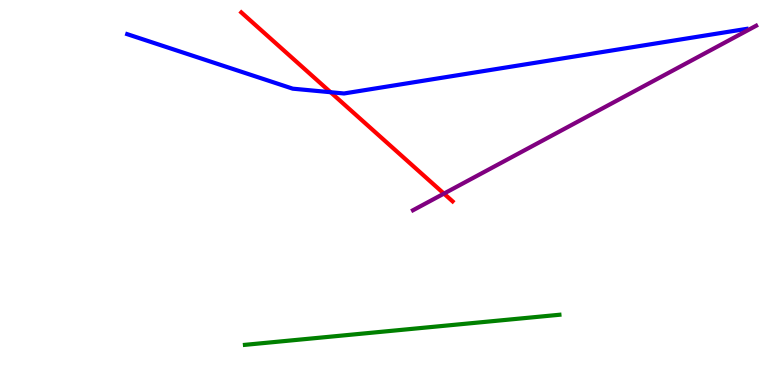[{'lines': ['blue', 'red'], 'intersections': [{'x': 4.27, 'y': 7.6}]}, {'lines': ['green', 'red'], 'intersections': []}, {'lines': ['purple', 'red'], 'intersections': [{'x': 5.73, 'y': 4.97}]}, {'lines': ['blue', 'green'], 'intersections': []}, {'lines': ['blue', 'purple'], 'intersections': []}, {'lines': ['green', 'purple'], 'intersections': []}]